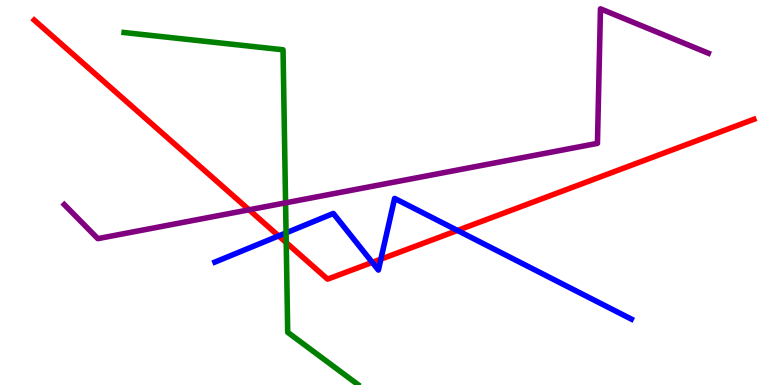[{'lines': ['blue', 'red'], 'intersections': [{'x': 3.6, 'y': 3.87}, {'x': 4.8, 'y': 3.18}, {'x': 4.91, 'y': 3.27}, {'x': 5.9, 'y': 4.01}]}, {'lines': ['green', 'red'], 'intersections': [{'x': 3.69, 'y': 3.7}]}, {'lines': ['purple', 'red'], 'intersections': [{'x': 3.21, 'y': 4.55}]}, {'lines': ['blue', 'green'], 'intersections': [{'x': 3.69, 'y': 3.95}]}, {'lines': ['blue', 'purple'], 'intersections': []}, {'lines': ['green', 'purple'], 'intersections': [{'x': 3.68, 'y': 4.73}]}]